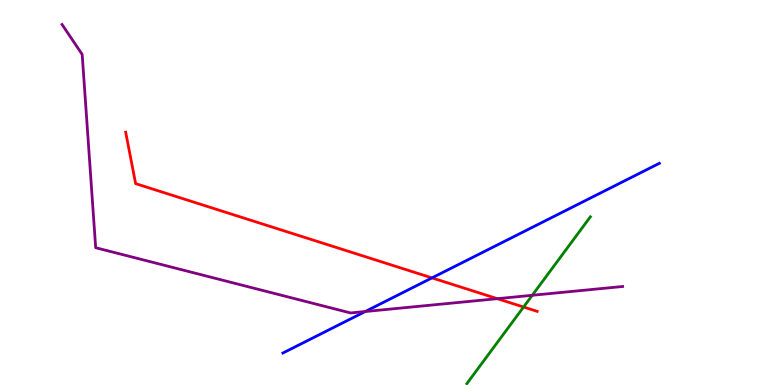[{'lines': ['blue', 'red'], 'intersections': [{'x': 5.57, 'y': 2.78}]}, {'lines': ['green', 'red'], 'intersections': [{'x': 6.76, 'y': 2.03}]}, {'lines': ['purple', 'red'], 'intersections': [{'x': 6.42, 'y': 2.24}]}, {'lines': ['blue', 'green'], 'intersections': []}, {'lines': ['blue', 'purple'], 'intersections': [{'x': 4.71, 'y': 1.91}]}, {'lines': ['green', 'purple'], 'intersections': [{'x': 6.87, 'y': 2.33}]}]